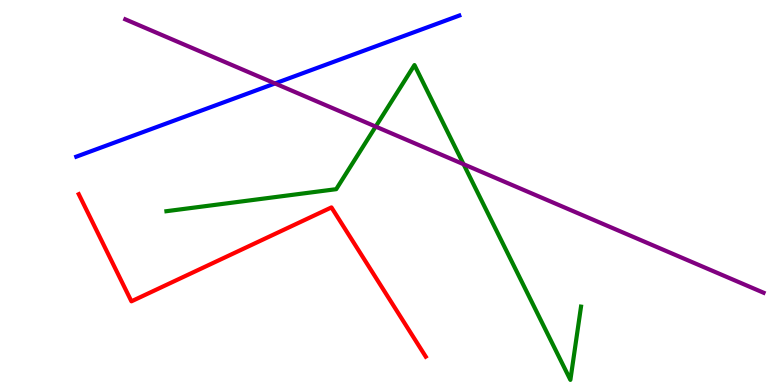[{'lines': ['blue', 'red'], 'intersections': []}, {'lines': ['green', 'red'], 'intersections': []}, {'lines': ['purple', 'red'], 'intersections': []}, {'lines': ['blue', 'green'], 'intersections': []}, {'lines': ['blue', 'purple'], 'intersections': [{'x': 3.55, 'y': 7.83}]}, {'lines': ['green', 'purple'], 'intersections': [{'x': 4.85, 'y': 6.71}, {'x': 5.98, 'y': 5.73}]}]